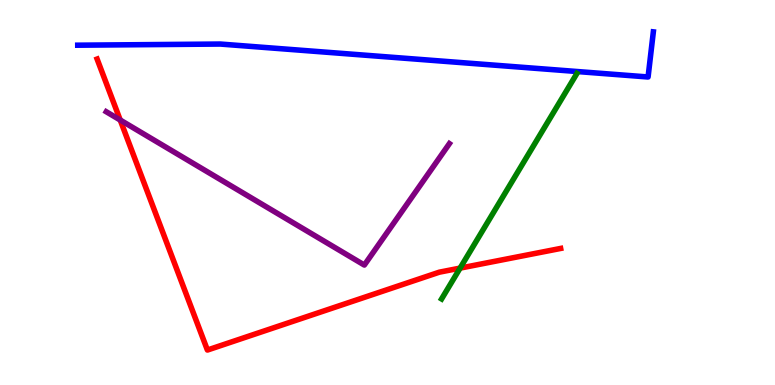[{'lines': ['blue', 'red'], 'intersections': []}, {'lines': ['green', 'red'], 'intersections': [{'x': 5.94, 'y': 3.04}]}, {'lines': ['purple', 'red'], 'intersections': [{'x': 1.55, 'y': 6.88}]}, {'lines': ['blue', 'green'], 'intersections': []}, {'lines': ['blue', 'purple'], 'intersections': []}, {'lines': ['green', 'purple'], 'intersections': []}]